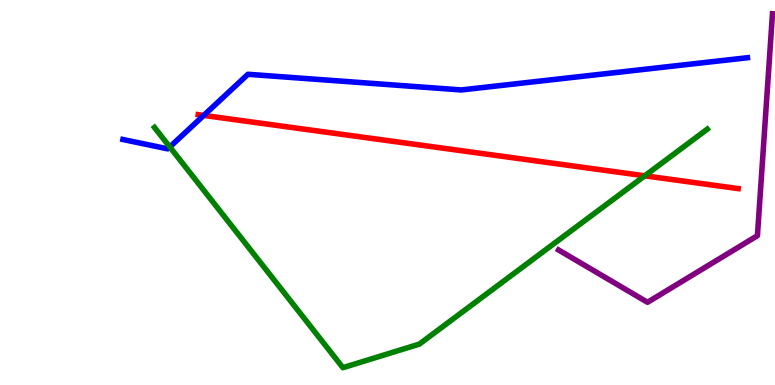[{'lines': ['blue', 'red'], 'intersections': [{'x': 2.63, 'y': 7.0}]}, {'lines': ['green', 'red'], 'intersections': [{'x': 8.32, 'y': 5.43}]}, {'lines': ['purple', 'red'], 'intersections': []}, {'lines': ['blue', 'green'], 'intersections': [{'x': 2.19, 'y': 6.18}]}, {'lines': ['blue', 'purple'], 'intersections': []}, {'lines': ['green', 'purple'], 'intersections': []}]